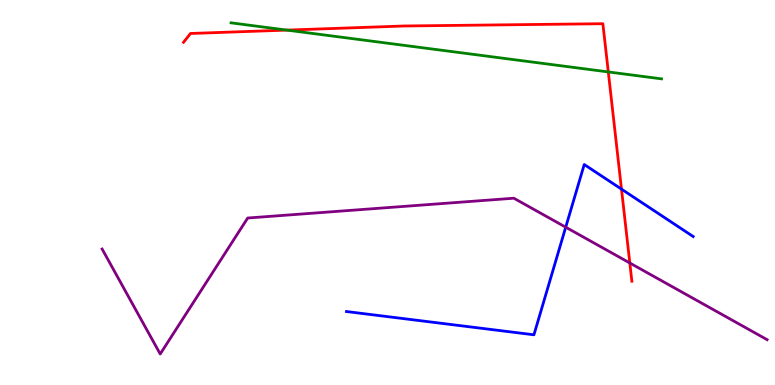[{'lines': ['blue', 'red'], 'intersections': [{'x': 8.02, 'y': 5.09}]}, {'lines': ['green', 'red'], 'intersections': [{'x': 3.7, 'y': 9.22}, {'x': 7.85, 'y': 8.13}]}, {'lines': ['purple', 'red'], 'intersections': [{'x': 8.13, 'y': 3.17}]}, {'lines': ['blue', 'green'], 'intersections': []}, {'lines': ['blue', 'purple'], 'intersections': [{'x': 7.3, 'y': 4.1}]}, {'lines': ['green', 'purple'], 'intersections': []}]